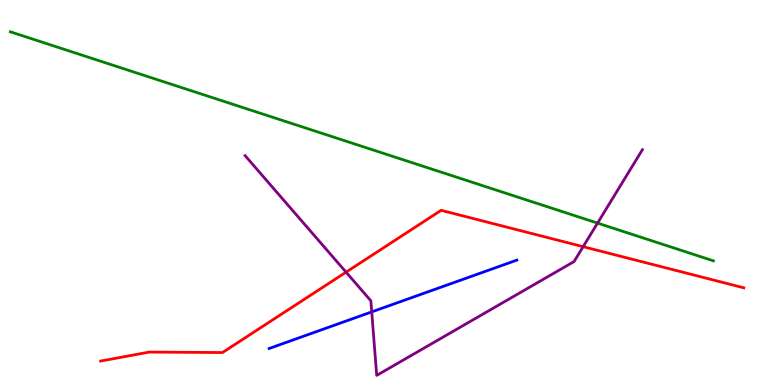[{'lines': ['blue', 'red'], 'intersections': []}, {'lines': ['green', 'red'], 'intersections': []}, {'lines': ['purple', 'red'], 'intersections': [{'x': 4.47, 'y': 2.93}, {'x': 7.52, 'y': 3.59}]}, {'lines': ['blue', 'green'], 'intersections': []}, {'lines': ['blue', 'purple'], 'intersections': [{'x': 4.8, 'y': 1.9}]}, {'lines': ['green', 'purple'], 'intersections': [{'x': 7.71, 'y': 4.21}]}]